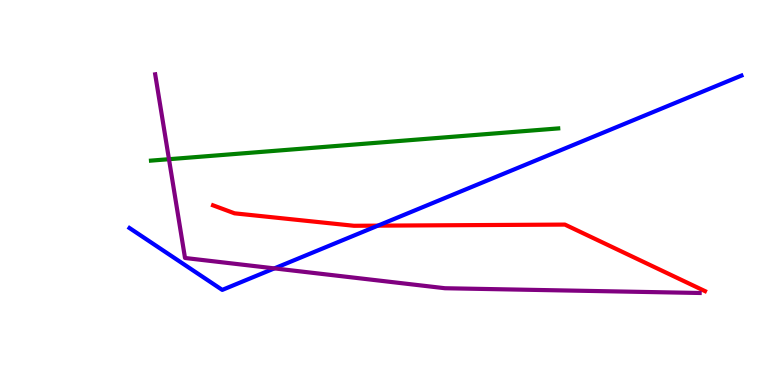[{'lines': ['blue', 'red'], 'intersections': [{'x': 4.88, 'y': 4.14}]}, {'lines': ['green', 'red'], 'intersections': []}, {'lines': ['purple', 'red'], 'intersections': []}, {'lines': ['blue', 'green'], 'intersections': []}, {'lines': ['blue', 'purple'], 'intersections': [{'x': 3.54, 'y': 3.03}]}, {'lines': ['green', 'purple'], 'intersections': [{'x': 2.18, 'y': 5.86}]}]